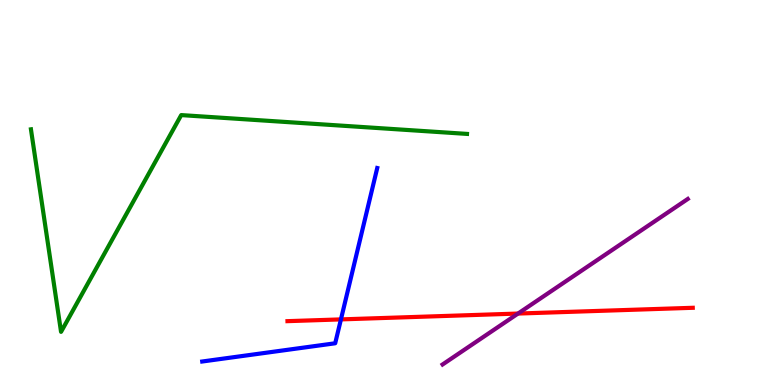[{'lines': ['blue', 'red'], 'intersections': [{'x': 4.4, 'y': 1.7}]}, {'lines': ['green', 'red'], 'intersections': []}, {'lines': ['purple', 'red'], 'intersections': [{'x': 6.68, 'y': 1.86}]}, {'lines': ['blue', 'green'], 'intersections': []}, {'lines': ['blue', 'purple'], 'intersections': []}, {'lines': ['green', 'purple'], 'intersections': []}]